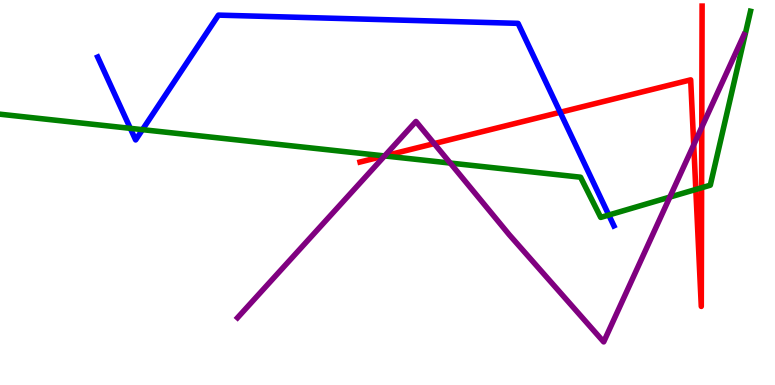[{'lines': ['blue', 'red'], 'intersections': [{'x': 7.23, 'y': 7.08}]}, {'lines': ['green', 'red'], 'intersections': [{'x': 4.96, 'y': 5.95}, {'x': 8.98, 'y': 5.08}, {'x': 9.05, 'y': 5.12}]}, {'lines': ['purple', 'red'], 'intersections': [{'x': 4.96, 'y': 5.95}, {'x': 5.6, 'y': 6.27}, {'x': 8.95, 'y': 6.24}, {'x': 9.06, 'y': 6.7}]}, {'lines': ['blue', 'green'], 'intersections': [{'x': 1.68, 'y': 6.67}, {'x': 1.84, 'y': 6.63}, {'x': 7.86, 'y': 4.41}]}, {'lines': ['blue', 'purple'], 'intersections': []}, {'lines': ['green', 'purple'], 'intersections': [{'x': 4.96, 'y': 5.95}, {'x': 5.81, 'y': 5.76}, {'x': 8.64, 'y': 4.88}]}]